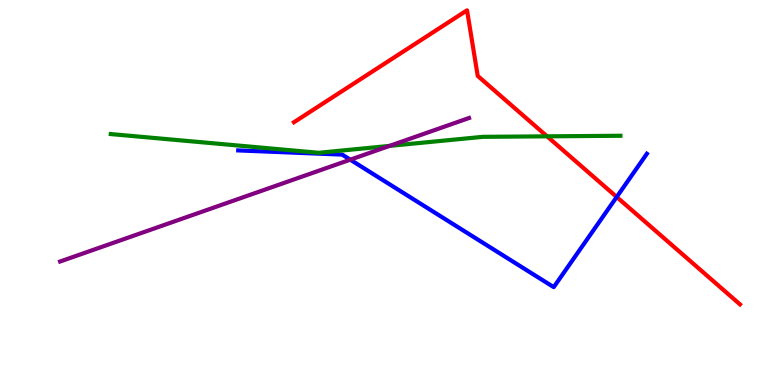[{'lines': ['blue', 'red'], 'intersections': [{'x': 7.96, 'y': 4.88}]}, {'lines': ['green', 'red'], 'intersections': [{'x': 7.06, 'y': 6.46}]}, {'lines': ['purple', 'red'], 'intersections': []}, {'lines': ['blue', 'green'], 'intersections': []}, {'lines': ['blue', 'purple'], 'intersections': [{'x': 4.52, 'y': 5.85}]}, {'lines': ['green', 'purple'], 'intersections': [{'x': 5.03, 'y': 6.21}]}]